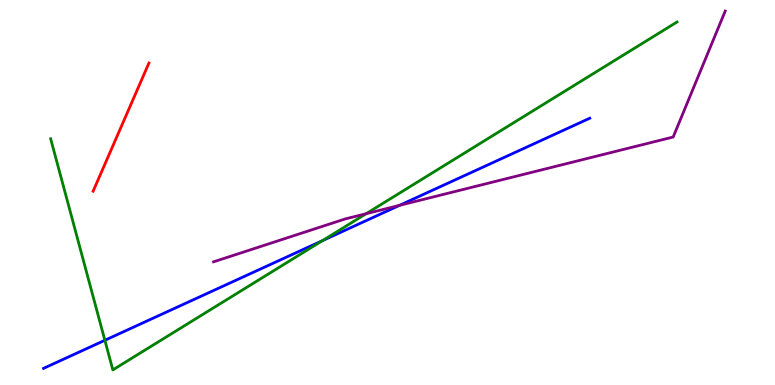[{'lines': ['blue', 'red'], 'intersections': []}, {'lines': ['green', 'red'], 'intersections': []}, {'lines': ['purple', 'red'], 'intersections': []}, {'lines': ['blue', 'green'], 'intersections': [{'x': 1.35, 'y': 1.16}, {'x': 4.16, 'y': 3.75}]}, {'lines': ['blue', 'purple'], 'intersections': [{'x': 5.15, 'y': 4.67}]}, {'lines': ['green', 'purple'], 'intersections': [{'x': 4.72, 'y': 4.45}]}]